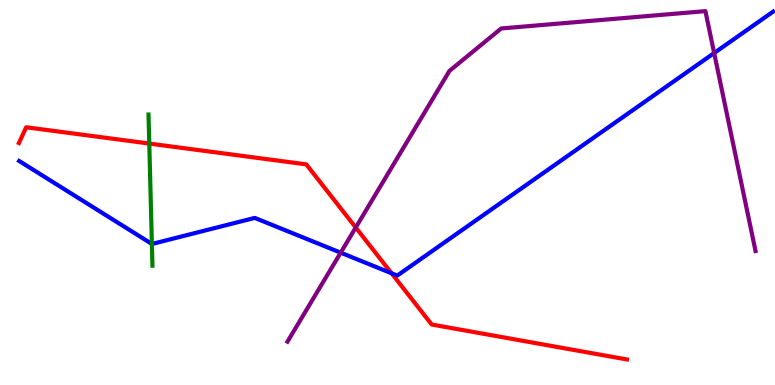[{'lines': ['blue', 'red'], 'intersections': [{'x': 5.05, 'y': 2.9}]}, {'lines': ['green', 'red'], 'intersections': [{'x': 1.93, 'y': 6.27}]}, {'lines': ['purple', 'red'], 'intersections': [{'x': 4.59, 'y': 4.09}]}, {'lines': ['blue', 'green'], 'intersections': [{'x': 1.96, 'y': 3.66}]}, {'lines': ['blue', 'purple'], 'intersections': [{'x': 4.4, 'y': 3.44}, {'x': 9.21, 'y': 8.62}]}, {'lines': ['green', 'purple'], 'intersections': []}]